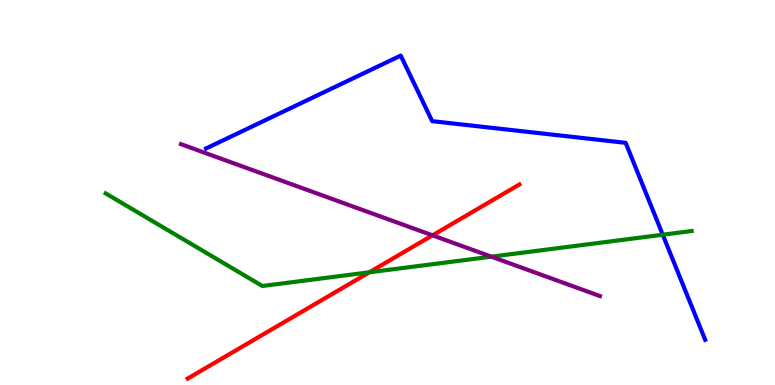[{'lines': ['blue', 'red'], 'intersections': []}, {'lines': ['green', 'red'], 'intersections': [{'x': 4.77, 'y': 2.93}]}, {'lines': ['purple', 'red'], 'intersections': [{'x': 5.58, 'y': 3.89}]}, {'lines': ['blue', 'green'], 'intersections': [{'x': 8.55, 'y': 3.9}]}, {'lines': ['blue', 'purple'], 'intersections': []}, {'lines': ['green', 'purple'], 'intersections': [{'x': 6.34, 'y': 3.33}]}]